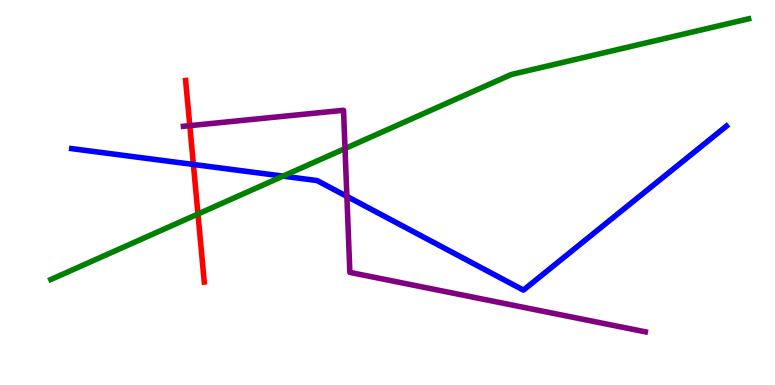[{'lines': ['blue', 'red'], 'intersections': [{'x': 2.5, 'y': 5.73}]}, {'lines': ['green', 'red'], 'intersections': [{'x': 2.55, 'y': 4.44}]}, {'lines': ['purple', 'red'], 'intersections': [{'x': 2.45, 'y': 6.74}]}, {'lines': ['blue', 'green'], 'intersections': [{'x': 3.65, 'y': 5.43}]}, {'lines': ['blue', 'purple'], 'intersections': [{'x': 4.48, 'y': 4.9}]}, {'lines': ['green', 'purple'], 'intersections': [{'x': 4.45, 'y': 6.14}]}]